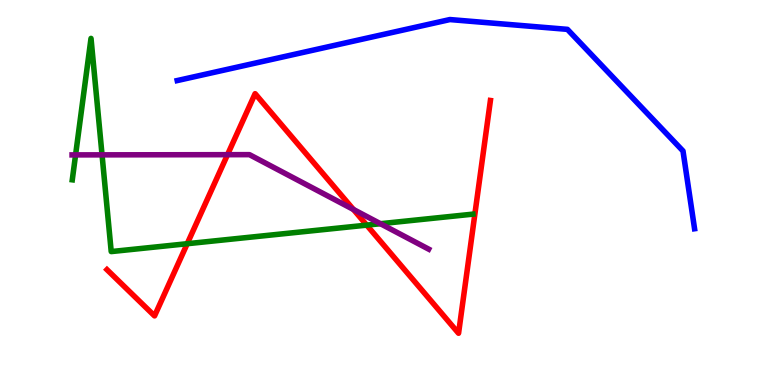[{'lines': ['blue', 'red'], 'intersections': []}, {'lines': ['green', 'red'], 'intersections': [{'x': 2.42, 'y': 3.67}, {'x': 4.73, 'y': 4.15}]}, {'lines': ['purple', 'red'], 'intersections': [{'x': 2.94, 'y': 5.98}, {'x': 4.56, 'y': 4.56}]}, {'lines': ['blue', 'green'], 'intersections': []}, {'lines': ['blue', 'purple'], 'intersections': []}, {'lines': ['green', 'purple'], 'intersections': [{'x': 0.975, 'y': 5.98}, {'x': 1.32, 'y': 5.98}, {'x': 4.91, 'y': 4.19}]}]